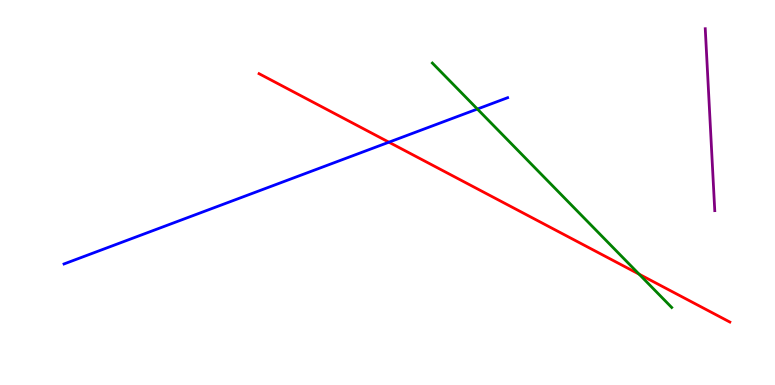[{'lines': ['blue', 'red'], 'intersections': [{'x': 5.02, 'y': 6.31}]}, {'lines': ['green', 'red'], 'intersections': [{'x': 8.25, 'y': 2.88}]}, {'lines': ['purple', 'red'], 'intersections': []}, {'lines': ['blue', 'green'], 'intersections': [{'x': 6.16, 'y': 7.17}]}, {'lines': ['blue', 'purple'], 'intersections': []}, {'lines': ['green', 'purple'], 'intersections': []}]